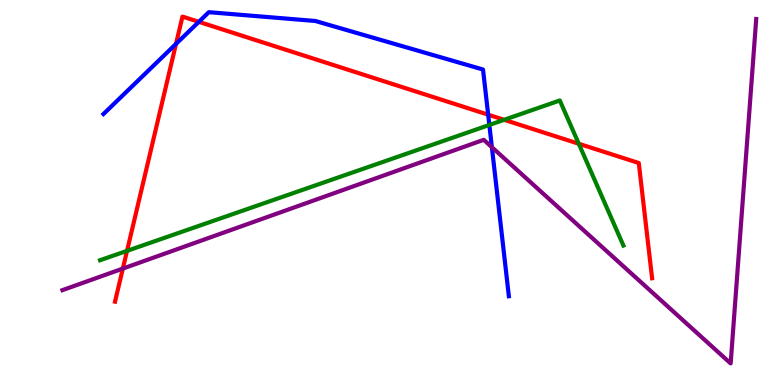[{'lines': ['blue', 'red'], 'intersections': [{'x': 2.27, 'y': 8.86}, {'x': 2.57, 'y': 9.43}, {'x': 6.3, 'y': 7.02}]}, {'lines': ['green', 'red'], 'intersections': [{'x': 1.64, 'y': 3.48}, {'x': 6.51, 'y': 6.89}, {'x': 7.47, 'y': 6.27}]}, {'lines': ['purple', 'red'], 'intersections': [{'x': 1.59, 'y': 3.02}]}, {'lines': ['blue', 'green'], 'intersections': [{'x': 6.31, 'y': 6.75}]}, {'lines': ['blue', 'purple'], 'intersections': [{'x': 6.35, 'y': 6.18}]}, {'lines': ['green', 'purple'], 'intersections': []}]